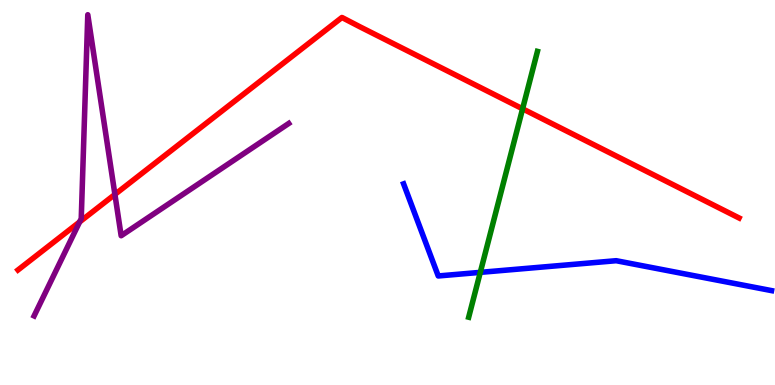[{'lines': ['blue', 'red'], 'intersections': []}, {'lines': ['green', 'red'], 'intersections': [{'x': 6.74, 'y': 7.17}]}, {'lines': ['purple', 'red'], 'intersections': [{'x': 1.03, 'y': 4.24}, {'x': 1.48, 'y': 4.95}]}, {'lines': ['blue', 'green'], 'intersections': [{'x': 6.2, 'y': 2.93}]}, {'lines': ['blue', 'purple'], 'intersections': []}, {'lines': ['green', 'purple'], 'intersections': []}]